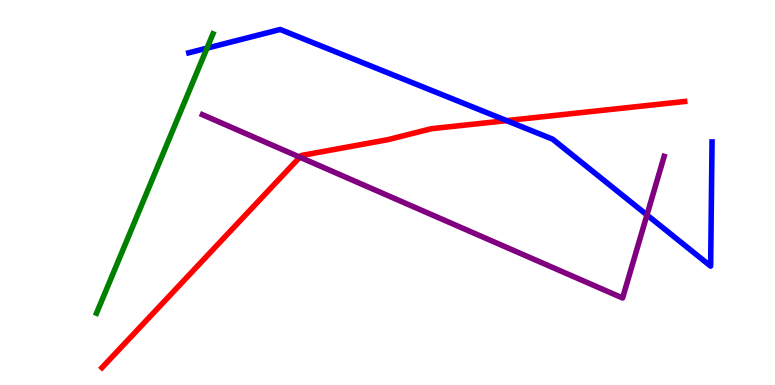[{'lines': ['blue', 'red'], 'intersections': [{'x': 6.54, 'y': 6.87}]}, {'lines': ['green', 'red'], 'intersections': []}, {'lines': ['purple', 'red'], 'intersections': [{'x': 3.87, 'y': 5.92}]}, {'lines': ['blue', 'green'], 'intersections': [{'x': 2.67, 'y': 8.75}]}, {'lines': ['blue', 'purple'], 'intersections': [{'x': 8.35, 'y': 4.42}]}, {'lines': ['green', 'purple'], 'intersections': []}]